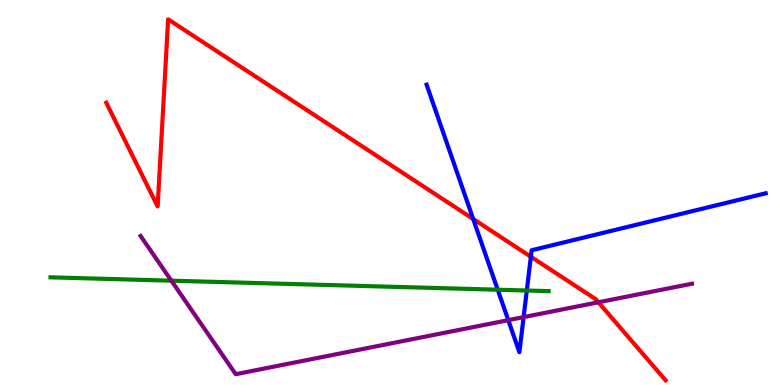[{'lines': ['blue', 'red'], 'intersections': [{'x': 6.11, 'y': 4.31}, {'x': 6.85, 'y': 3.33}]}, {'lines': ['green', 'red'], 'intersections': []}, {'lines': ['purple', 'red'], 'intersections': [{'x': 7.72, 'y': 2.15}]}, {'lines': ['blue', 'green'], 'intersections': [{'x': 6.42, 'y': 2.47}, {'x': 6.8, 'y': 2.45}]}, {'lines': ['blue', 'purple'], 'intersections': [{'x': 6.56, 'y': 1.68}, {'x': 6.76, 'y': 1.76}]}, {'lines': ['green', 'purple'], 'intersections': [{'x': 2.21, 'y': 2.71}]}]